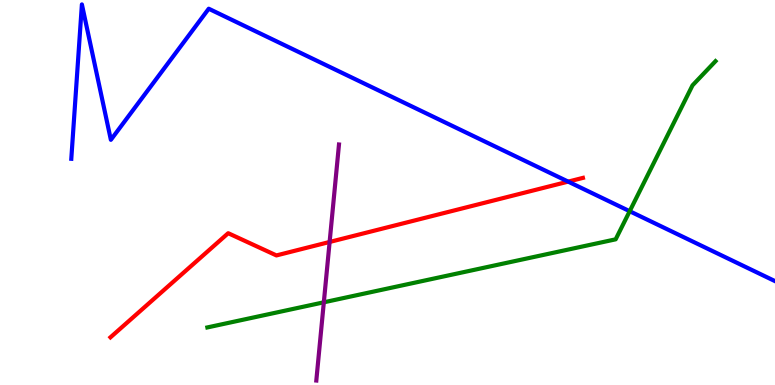[{'lines': ['blue', 'red'], 'intersections': [{'x': 7.33, 'y': 5.28}]}, {'lines': ['green', 'red'], 'intersections': []}, {'lines': ['purple', 'red'], 'intersections': [{'x': 4.25, 'y': 3.72}]}, {'lines': ['blue', 'green'], 'intersections': [{'x': 8.13, 'y': 4.51}]}, {'lines': ['blue', 'purple'], 'intersections': []}, {'lines': ['green', 'purple'], 'intersections': [{'x': 4.18, 'y': 2.15}]}]